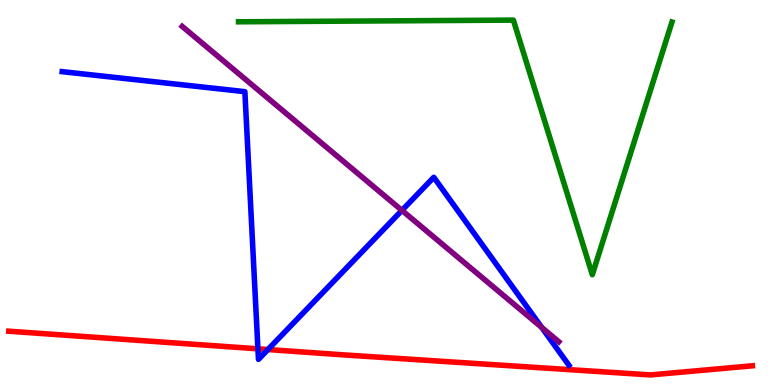[{'lines': ['blue', 'red'], 'intersections': [{'x': 3.33, 'y': 0.94}, {'x': 3.46, 'y': 0.921}]}, {'lines': ['green', 'red'], 'intersections': []}, {'lines': ['purple', 'red'], 'intersections': []}, {'lines': ['blue', 'green'], 'intersections': []}, {'lines': ['blue', 'purple'], 'intersections': [{'x': 5.19, 'y': 4.54}, {'x': 6.99, 'y': 1.49}]}, {'lines': ['green', 'purple'], 'intersections': []}]